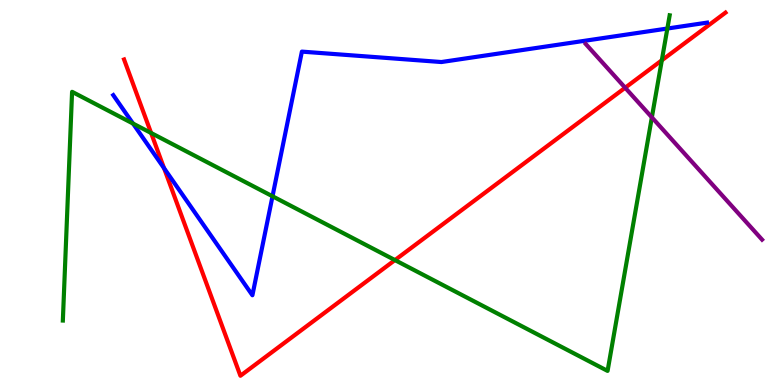[{'lines': ['blue', 'red'], 'intersections': [{'x': 2.12, 'y': 5.63}]}, {'lines': ['green', 'red'], 'intersections': [{'x': 1.95, 'y': 6.55}, {'x': 5.1, 'y': 3.24}, {'x': 8.54, 'y': 8.43}]}, {'lines': ['purple', 'red'], 'intersections': [{'x': 8.07, 'y': 7.72}]}, {'lines': ['blue', 'green'], 'intersections': [{'x': 1.72, 'y': 6.79}, {'x': 3.52, 'y': 4.9}, {'x': 8.61, 'y': 9.26}]}, {'lines': ['blue', 'purple'], 'intersections': []}, {'lines': ['green', 'purple'], 'intersections': [{'x': 8.41, 'y': 6.95}]}]